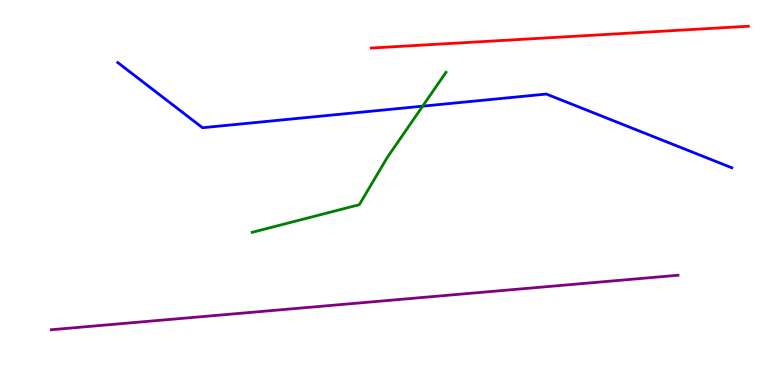[{'lines': ['blue', 'red'], 'intersections': []}, {'lines': ['green', 'red'], 'intersections': []}, {'lines': ['purple', 'red'], 'intersections': []}, {'lines': ['blue', 'green'], 'intersections': [{'x': 5.45, 'y': 7.24}]}, {'lines': ['blue', 'purple'], 'intersections': []}, {'lines': ['green', 'purple'], 'intersections': []}]